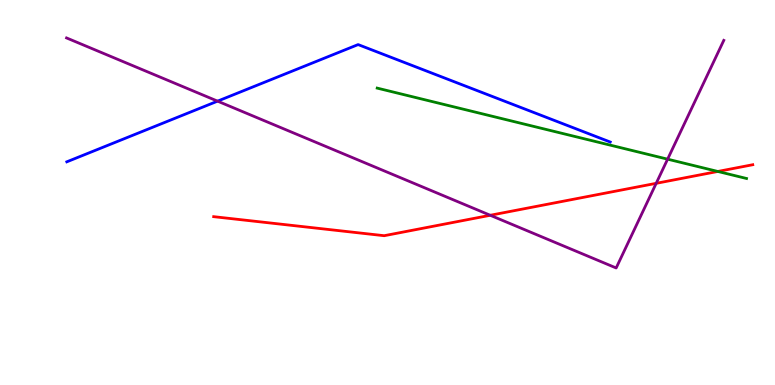[{'lines': ['blue', 'red'], 'intersections': []}, {'lines': ['green', 'red'], 'intersections': [{'x': 9.26, 'y': 5.55}]}, {'lines': ['purple', 'red'], 'intersections': [{'x': 6.33, 'y': 4.41}, {'x': 8.47, 'y': 5.24}]}, {'lines': ['blue', 'green'], 'intersections': []}, {'lines': ['blue', 'purple'], 'intersections': [{'x': 2.81, 'y': 7.37}]}, {'lines': ['green', 'purple'], 'intersections': [{'x': 8.61, 'y': 5.87}]}]